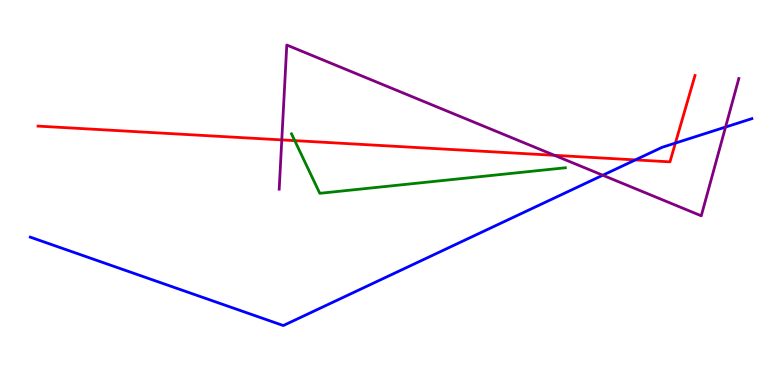[{'lines': ['blue', 'red'], 'intersections': [{'x': 8.2, 'y': 5.85}, {'x': 8.71, 'y': 6.28}]}, {'lines': ['green', 'red'], 'intersections': [{'x': 3.8, 'y': 6.35}]}, {'lines': ['purple', 'red'], 'intersections': [{'x': 3.64, 'y': 6.37}, {'x': 7.15, 'y': 5.97}]}, {'lines': ['blue', 'green'], 'intersections': []}, {'lines': ['blue', 'purple'], 'intersections': [{'x': 7.78, 'y': 5.45}, {'x': 9.36, 'y': 6.7}]}, {'lines': ['green', 'purple'], 'intersections': []}]